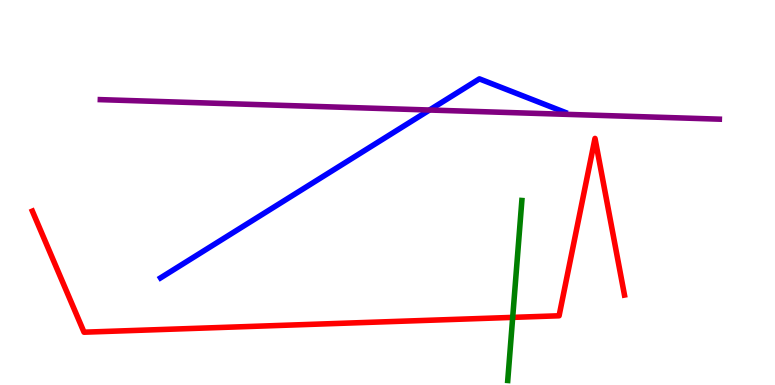[{'lines': ['blue', 'red'], 'intersections': []}, {'lines': ['green', 'red'], 'intersections': [{'x': 6.62, 'y': 1.76}]}, {'lines': ['purple', 'red'], 'intersections': []}, {'lines': ['blue', 'green'], 'intersections': []}, {'lines': ['blue', 'purple'], 'intersections': [{'x': 5.54, 'y': 7.14}]}, {'lines': ['green', 'purple'], 'intersections': []}]